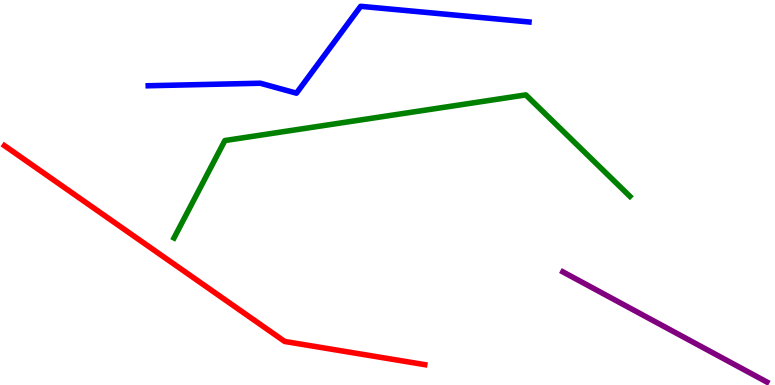[{'lines': ['blue', 'red'], 'intersections': []}, {'lines': ['green', 'red'], 'intersections': []}, {'lines': ['purple', 'red'], 'intersections': []}, {'lines': ['blue', 'green'], 'intersections': []}, {'lines': ['blue', 'purple'], 'intersections': []}, {'lines': ['green', 'purple'], 'intersections': []}]